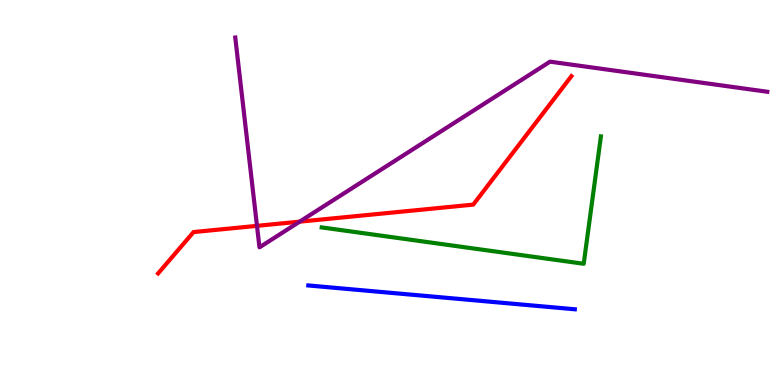[{'lines': ['blue', 'red'], 'intersections': []}, {'lines': ['green', 'red'], 'intersections': []}, {'lines': ['purple', 'red'], 'intersections': [{'x': 3.32, 'y': 4.13}, {'x': 3.87, 'y': 4.24}]}, {'lines': ['blue', 'green'], 'intersections': []}, {'lines': ['blue', 'purple'], 'intersections': []}, {'lines': ['green', 'purple'], 'intersections': []}]